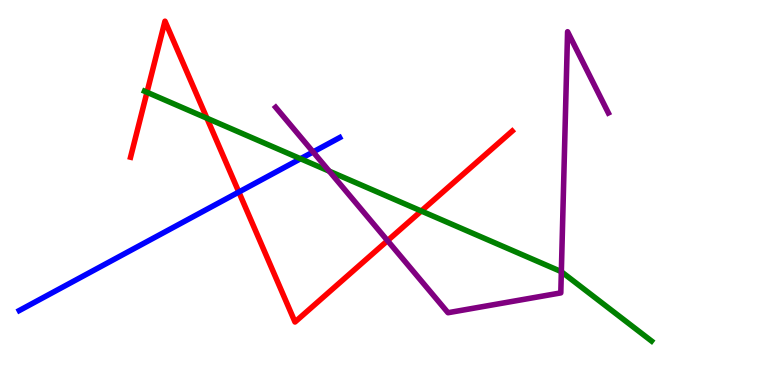[{'lines': ['blue', 'red'], 'intersections': [{'x': 3.08, 'y': 5.01}]}, {'lines': ['green', 'red'], 'intersections': [{'x': 1.9, 'y': 7.6}, {'x': 2.67, 'y': 6.93}, {'x': 5.44, 'y': 4.52}]}, {'lines': ['purple', 'red'], 'intersections': [{'x': 5.0, 'y': 3.75}]}, {'lines': ['blue', 'green'], 'intersections': [{'x': 3.88, 'y': 5.88}]}, {'lines': ['blue', 'purple'], 'intersections': [{'x': 4.04, 'y': 6.05}]}, {'lines': ['green', 'purple'], 'intersections': [{'x': 4.25, 'y': 5.55}, {'x': 7.24, 'y': 2.94}]}]